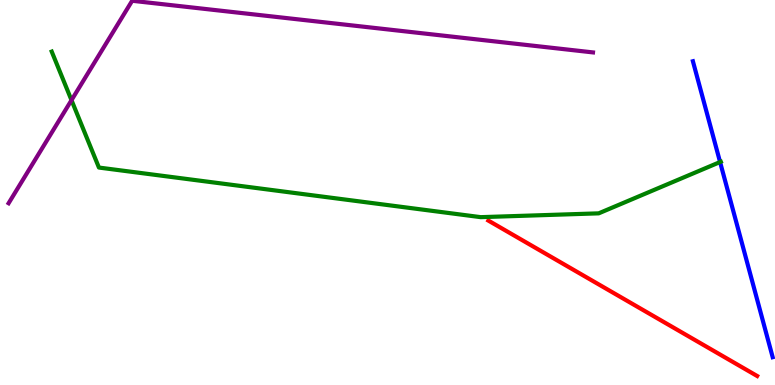[{'lines': ['blue', 'red'], 'intersections': []}, {'lines': ['green', 'red'], 'intersections': []}, {'lines': ['purple', 'red'], 'intersections': []}, {'lines': ['blue', 'green'], 'intersections': [{'x': 9.29, 'y': 5.79}]}, {'lines': ['blue', 'purple'], 'intersections': []}, {'lines': ['green', 'purple'], 'intersections': [{'x': 0.923, 'y': 7.4}]}]